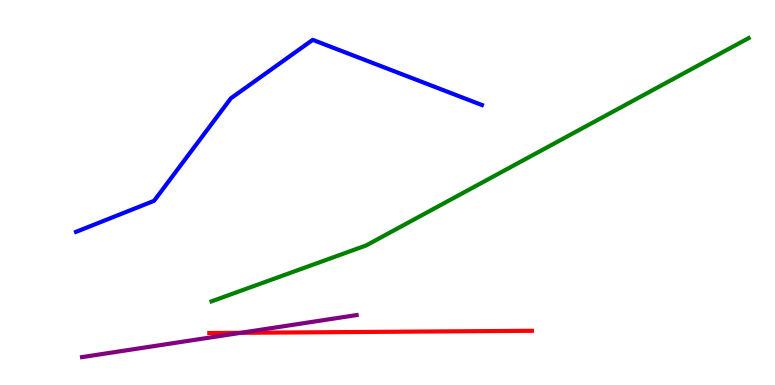[{'lines': ['blue', 'red'], 'intersections': []}, {'lines': ['green', 'red'], 'intersections': []}, {'lines': ['purple', 'red'], 'intersections': [{'x': 3.11, 'y': 1.36}]}, {'lines': ['blue', 'green'], 'intersections': []}, {'lines': ['blue', 'purple'], 'intersections': []}, {'lines': ['green', 'purple'], 'intersections': []}]